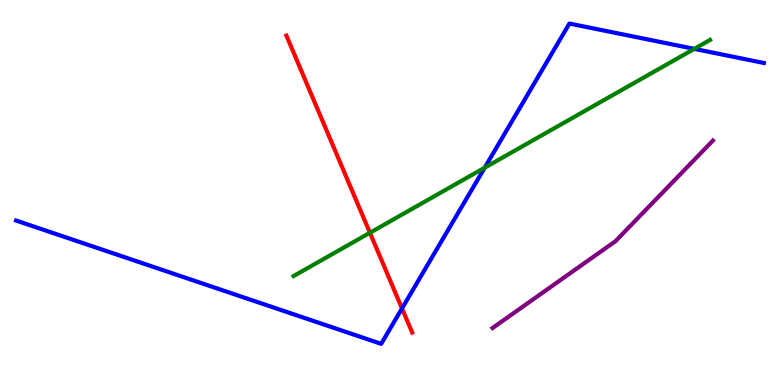[{'lines': ['blue', 'red'], 'intersections': [{'x': 5.19, 'y': 1.99}]}, {'lines': ['green', 'red'], 'intersections': [{'x': 4.77, 'y': 3.95}]}, {'lines': ['purple', 'red'], 'intersections': []}, {'lines': ['blue', 'green'], 'intersections': [{'x': 6.25, 'y': 5.64}, {'x': 8.96, 'y': 8.73}]}, {'lines': ['blue', 'purple'], 'intersections': []}, {'lines': ['green', 'purple'], 'intersections': []}]